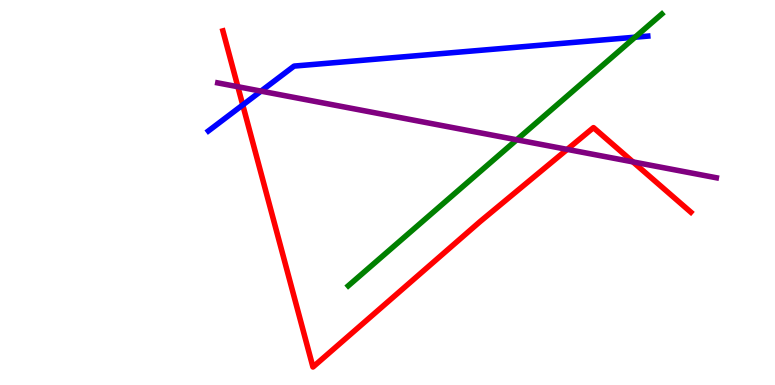[{'lines': ['blue', 'red'], 'intersections': [{'x': 3.13, 'y': 7.27}]}, {'lines': ['green', 'red'], 'intersections': []}, {'lines': ['purple', 'red'], 'intersections': [{'x': 3.07, 'y': 7.75}, {'x': 7.32, 'y': 6.12}, {'x': 8.17, 'y': 5.79}]}, {'lines': ['blue', 'green'], 'intersections': [{'x': 8.19, 'y': 9.03}]}, {'lines': ['blue', 'purple'], 'intersections': [{'x': 3.37, 'y': 7.63}]}, {'lines': ['green', 'purple'], 'intersections': [{'x': 6.67, 'y': 6.37}]}]